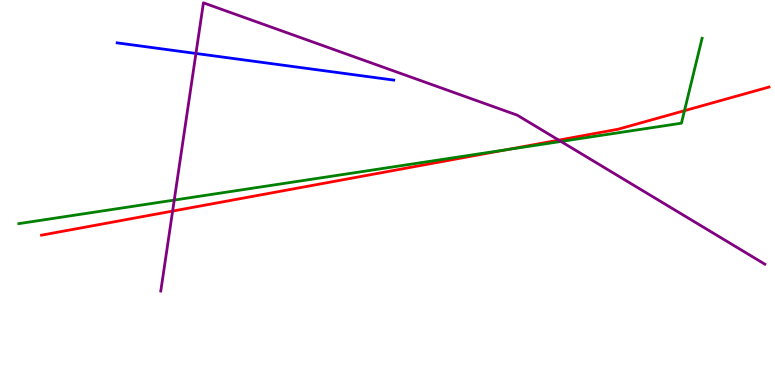[{'lines': ['blue', 'red'], 'intersections': []}, {'lines': ['green', 'red'], 'intersections': [{'x': 6.54, 'y': 6.11}, {'x': 8.83, 'y': 7.13}]}, {'lines': ['purple', 'red'], 'intersections': [{'x': 2.23, 'y': 4.52}, {'x': 7.21, 'y': 6.36}]}, {'lines': ['blue', 'green'], 'intersections': []}, {'lines': ['blue', 'purple'], 'intersections': [{'x': 2.53, 'y': 8.61}]}, {'lines': ['green', 'purple'], 'intersections': [{'x': 2.25, 'y': 4.8}, {'x': 7.24, 'y': 6.33}]}]